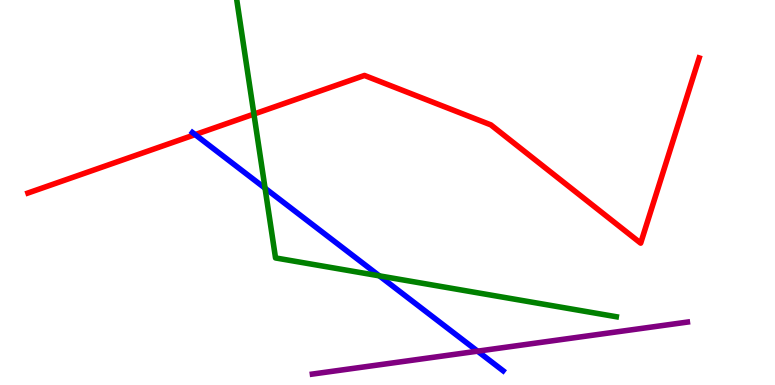[{'lines': ['blue', 'red'], 'intersections': [{'x': 2.52, 'y': 6.5}]}, {'lines': ['green', 'red'], 'intersections': [{'x': 3.28, 'y': 7.04}]}, {'lines': ['purple', 'red'], 'intersections': []}, {'lines': ['blue', 'green'], 'intersections': [{'x': 3.42, 'y': 5.11}, {'x': 4.89, 'y': 2.84}]}, {'lines': ['blue', 'purple'], 'intersections': [{'x': 6.16, 'y': 0.879}]}, {'lines': ['green', 'purple'], 'intersections': []}]